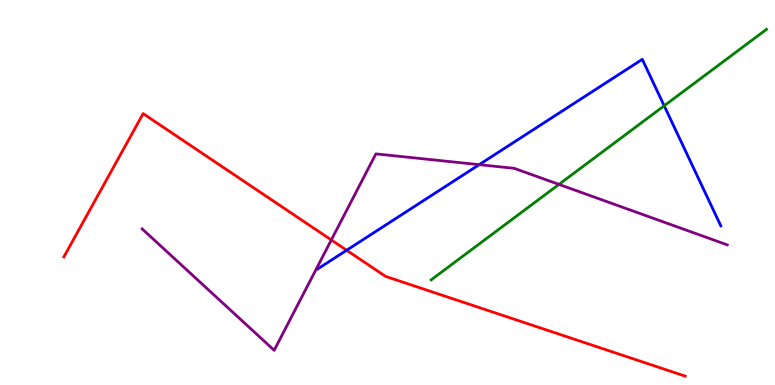[{'lines': ['blue', 'red'], 'intersections': [{'x': 4.47, 'y': 3.5}]}, {'lines': ['green', 'red'], 'intersections': []}, {'lines': ['purple', 'red'], 'intersections': [{'x': 4.27, 'y': 3.77}]}, {'lines': ['blue', 'green'], 'intersections': [{'x': 8.57, 'y': 7.25}]}, {'lines': ['blue', 'purple'], 'intersections': [{'x': 6.18, 'y': 5.72}]}, {'lines': ['green', 'purple'], 'intersections': [{'x': 7.21, 'y': 5.21}]}]